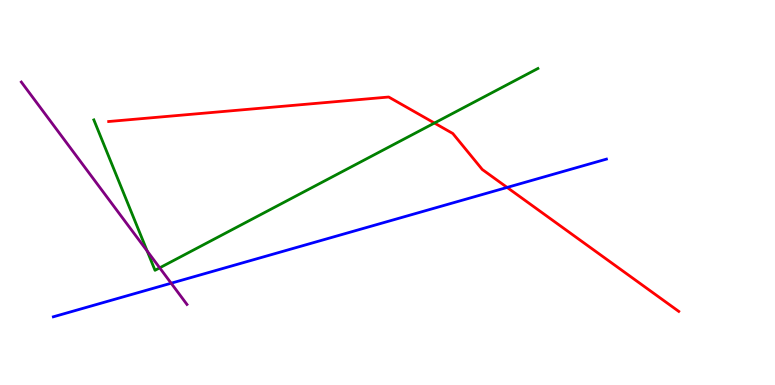[{'lines': ['blue', 'red'], 'intersections': [{'x': 6.54, 'y': 5.13}]}, {'lines': ['green', 'red'], 'intersections': [{'x': 5.61, 'y': 6.8}]}, {'lines': ['purple', 'red'], 'intersections': []}, {'lines': ['blue', 'green'], 'intersections': []}, {'lines': ['blue', 'purple'], 'intersections': [{'x': 2.21, 'y': 2.64}]}, {'lines': ['green', 'purple'], 'intersections': [{'x': 1.9, 'y': 3.48}, {'x': 2.06, 'y': 3.04}]}]